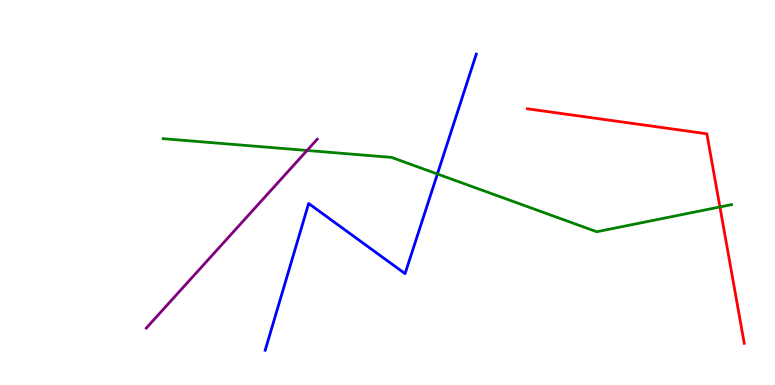[{'lines': ['blue', 'red'], 'intersections': []}, {'lines': ['green', 'red'], 'intersections': [{'x': 9.29, 'y': 4.62}]}, {'lines': ['purple', 'red'], 'intersections': []}, {'lines': ['blue', 'green'], 'intersections': [{'x': 5.64, 'y': 5.48}]}, {'lines': ['blue', 'purple'], 'intersections': []}, {'lines': ['green', 'purple'], 'intersections': [{'x': 3.96, 'y': 6.09}]}]